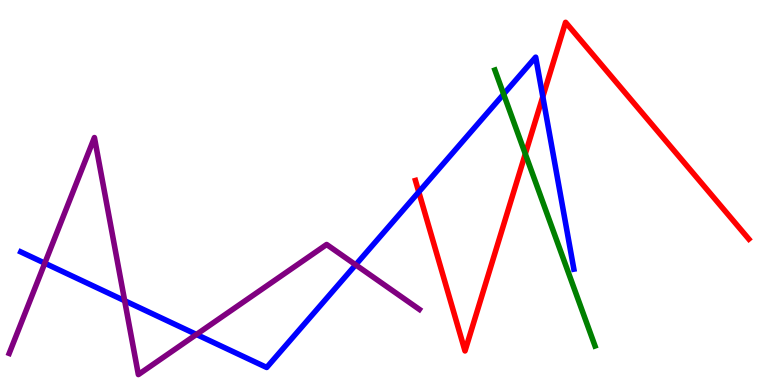[{'lines': ['blue', 'red'], 'intersections': [{'x': 5.4, 'y': 5.01}, {'x': 7.0, 'y': 7.49}]}, {'lines': ['green', 'red'], 'intersections': [{'x': 6.78, 'y': 6.0}]}, {'lines': ['purple', 'red'], 'intersections': []}, {'lines': ['blue', 'green'], 'intersections': [{'x': 6.5, 'y': 7.56}]}, {'lines': ['blue', 'purple'], 'intersections': [{'x': 0.578, 'y': 3.16}, {'x': 1.61, 'y': 2.19}, {'x': 2.53, 'y': 1.31}, {'x': 4.59, 'y': 3.12}]}, {'lines': ['green', 'purple'], 'intersections': []}]